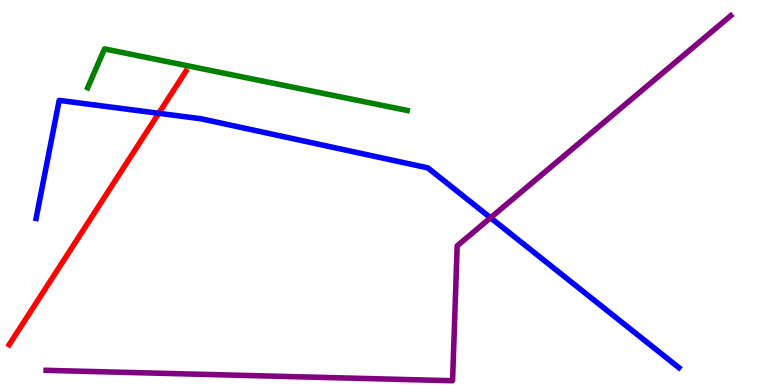[{'lines': ['blue', 'red'], 'intersections': [{'x': 2.05, 'y': 7.06}]}, {'lines': ['green', 'red'], 'intersections': []}, {'lines': ['purple', 'red'], 'intersections': []}, {'lines': ['blue', 'green'], 'intersections': []}, {'lines': ['blue', 'purple'], 'intersections': [{'x': 6.33, 'y': 4.34}]}, {'lines': ['green', 'purple'], 'intersections': []}]